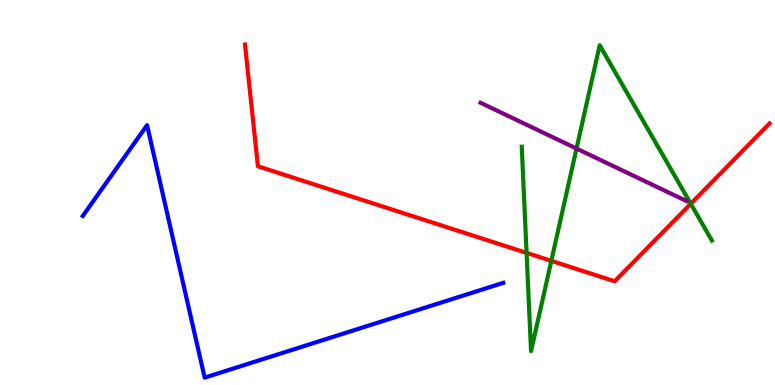[{'lines': ['blue', 'red'], 'intersections': []}, {'lines': ['green', 'red'], 'intersections': [{'x': 6.79, 'y': 3.43}, {'x': 7.11, 'y': 3.22}, {'x': 8.91, 'y': 4.71}]}, {'lines': ['purple', 'red'], 'intersections': []}, {'lines': ['blue', 'green'], 'intersections': []}, {'lines': ['blue', 'purple'], 'intersections': []}, {'lines': ['green', 'purple'], 'intersections': [{'x': 7.44, 'y': 6.14}]}]